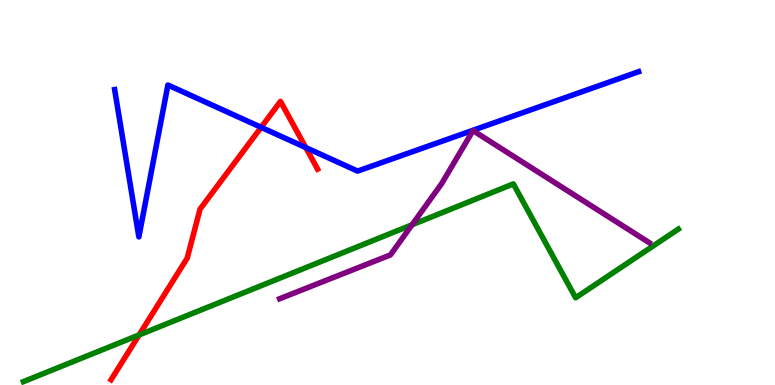[{'lines': ['blue', 'red'], 'intersections': [{'x': 3.37, 'y': 6.69}, {'x': 3.95, 'y': 6.17}]}, {'lines': ['green', 'red'], 'intersections': [{'x': 1.79, 'y': 1.3}]}, {'lines': ['purple', 'red'], 'intersections': []}, {'lines': ['blue', 'green'], 'intersections': []}, {'lines': ['blue', 'purple'], 'intersections': []}, {'lines': ['green', 'purple'], 'intersections': [{'x': 5.32, 'y': 4.16}]}]